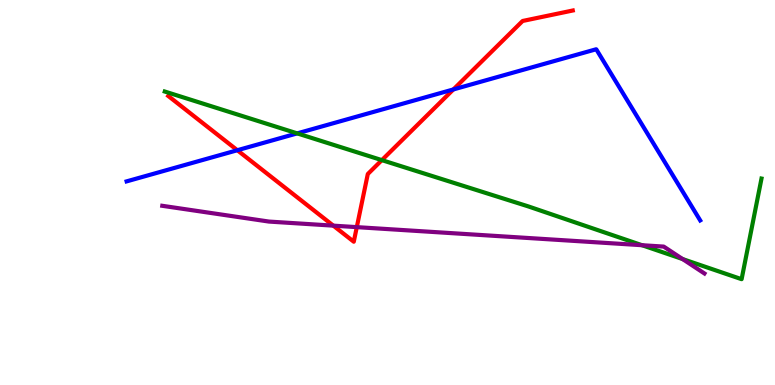[{'lines': ['blue', 'red'], 'intersections': [{'x': 3.06, 'y': 6.1}, {'x': 5.85, 'y': 7.68}]}, {'lines': ['green', 'red'], 'intersections': [{'x': 4.93, 'y': 5.84}]}, {'lines': ['purple', 'red'], 'intersections': [{'x': 4.3, 'y': 4.14}, {'x': 4.6, 'y': 4.1}]}, {'lines': ['blue', 'green'], 'intersections': [{'x': 3.83, 'y': 6.54}]}, {'lines': ['blue', 'purple'], 'intersections': []}, {'lines': ['green', 'purple'], 'intersections': [{'x': 8.28, 'y': 3.63}, {'x': 8.81, 'y': 3.27}]}]